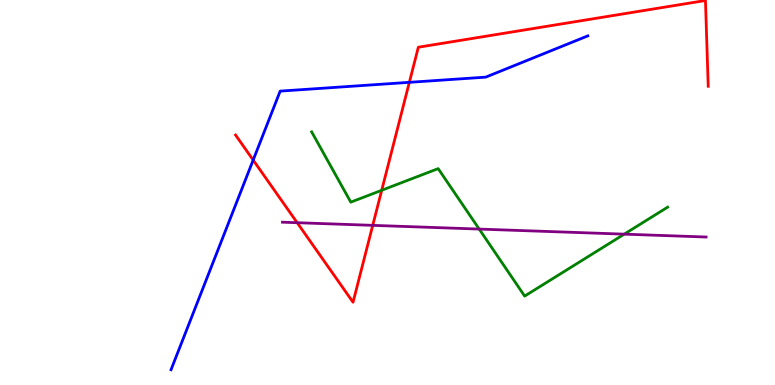[{'lines': ['blue', 'red'], 'intersections': [{'x': 3.27, 'y': 5.84}, {'x': 5.28, 'y': 7.86}]}, {'lines': ['green', 'red'], 'intersections': [{'x': 4.93, 'y': 5.06}]}, {'lines': ['purple', 'red'], 'intersections': [{'x': 3.83, 'y': 4.22}, {'x': 4.81, 'y': 4.15}]}, {'lines': ['blue', 'green'], 'intersections': []}, {'lines': ['blue', 'purple'], 'intersections': []}, {'lines': ['green', 'purple'], 'intersections': [{'x': 6.18, 'y': 4.05}, {'x': 8.05, 'y': 3.92}]}]